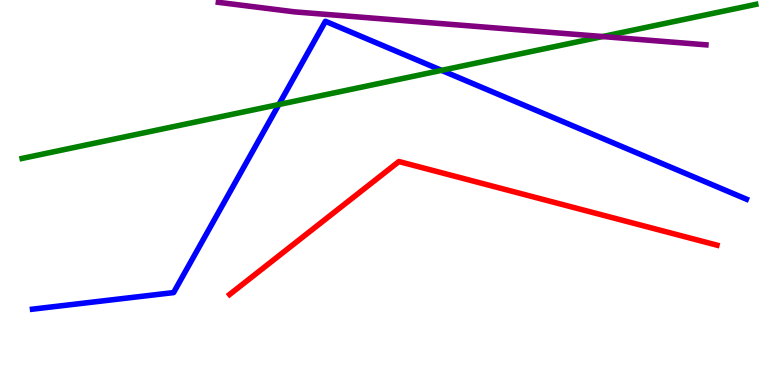[{'lines': ['blue', 'red'], 'intersections': []}, {'lines': ['green', 'red'], 'intersections': []}, {'lines': ['purple', 'red'], 'intersections': []}, {'lines': ['blue', 'green'], 'intersections': [{'x': 3.6, 'y': 7.29}, {'x': 5.7, 'y': 8.17}]}, {'lines': ['blue', 'purple'], 'intersections': []}, {'lines': ['green', 'purple'], 'intersections': [{'x': 7.78, 'y': 9.05}]}]